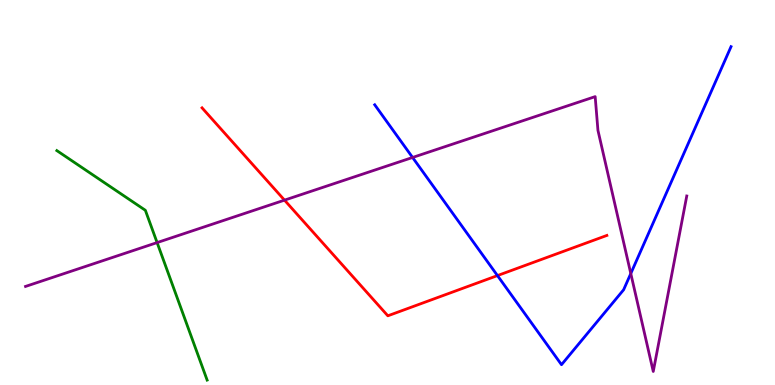[{'lines': ['blue', 'red'], 'intersections': [{'x': 6.42, 'y': 2.84}]}, {'lines': ['green', 'red'], 'intersections': []}, {'lines': ['purple', 'red'], 'intersections': [{'x': 3.67, 'y': 4.8}]}, {'lines': ['blue', 'green'], 'intersections': []}, {'lines': ['blue', 'purple'], 'intersections': [{'x': 5.32, 'y': 5.91}, {'x': 8.14, 'y': 2.89}]}, {'lines': ['green', 'purple'], 'intersections': [{'x': 2.03, 'y': 3.7}]}]